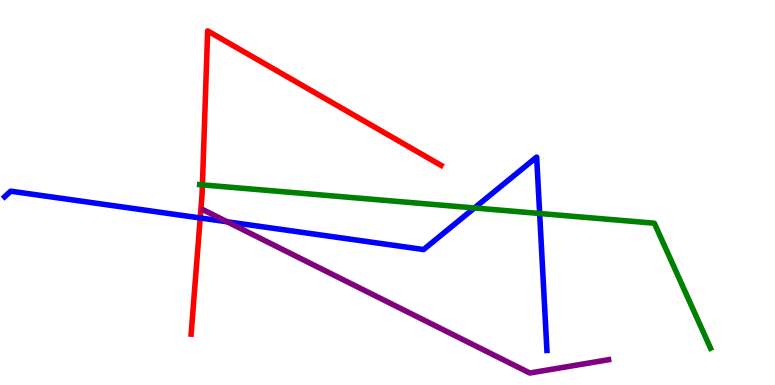[{'lines': ['blue', 'red'], 'intersections': [{'x': 2.58, 'y': 4.34}]}, {'lines': ['green', 'red'], 'intersections': [{'x': 2.61, 'y': 5.2}]}, {'lines': ['purple', 'red'], 'intersections': []}, {'lines': ['blue', 'green'], 'intersections': [{'x': 6.12, 'y': 4.6}, {'x': 6.96, 'y': 4.45}]}, {'lines': ['blue', 'purple'], 'intersections': [{'x': 2.93, 'y': 4.24}]}, {'lines': ['green', 'purple'], 'intersections': []}]